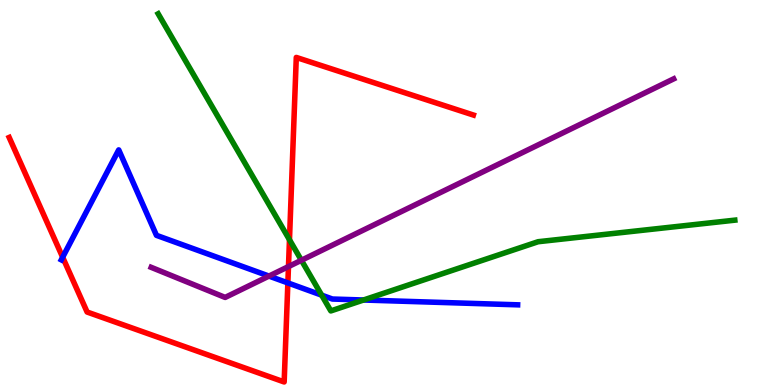[{'lines': ['blue', 'red'], 'intersections': [{'x': 0.808, 'y': 3.32}, {'x': 3.71, 'y': 2.65}]}, {'lines': ['green', 'red'], 'intersections': [{'x': 3.74, 'y': 3.77}]}, {'lines': ['purple', 'red'], 'intersections': [{'x': 3.72, 'y': 3.08}]}, {'lines': ['blue', 'green'], 'intersections': [{'x': 4.15, 'y': 2.33}, {'x': 4.69, 'y': 2.21}]}, {'lines': ['blue', 'purple'], 'intersections': [{'x': 3.47, 'y': 2.83}]}, {'lines': ['green', 'purple'], 'intersections': [{'x': 3.89, 'y': 3.24}]}]